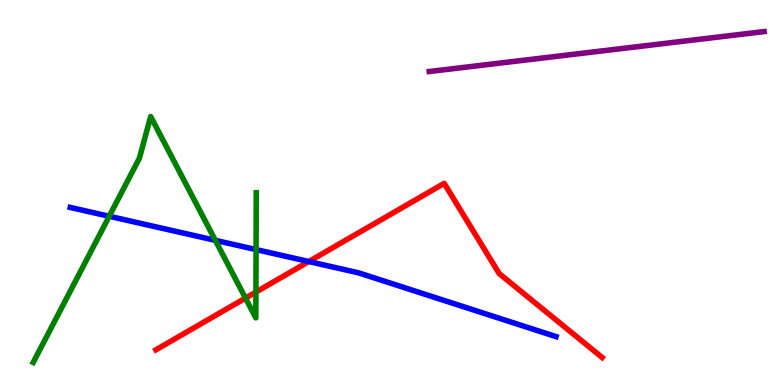[{'lines': ['blue', 'red'], 'intersections': [{'x': 3.98, 'y': 3.21}]}, {'lines': ['green', 'red'], 'intersections': [{'x': 3.17, 'y': 2.26}, {'x': 3.3, 'y': 2.41}]}, {'lines': ['purple', 'red'], 'intersections': []}, {'lines': ['blue', 'green'], 'intersections': [{'x': 1.41, 'y': 4.38}, {'x': 2.78, 'y': 3.76}, {'x': 3.3, 'y': 3.52}]}, {'lines': ['blue', 'purple'], 'intersections': []}, {'lines': ['green', 'purple'], 'intersections': []}]